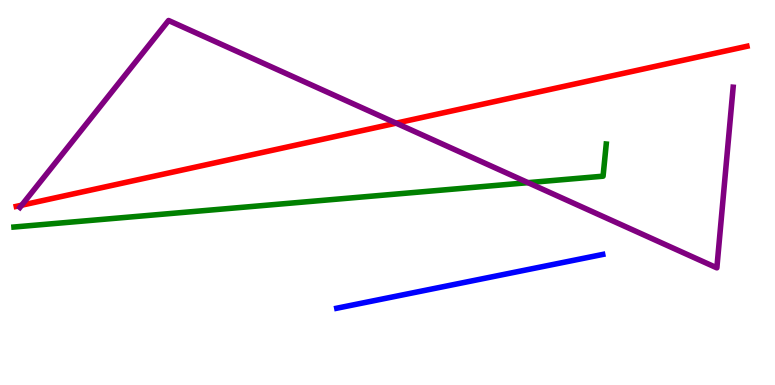[{'lines': ['blue', 'red'], 'intersections': []}, {'lines': ['green', 'red'], 'intersections': []}, {'lines': ['purple', 'red'], 'intersections': [{'x': 0.28, 'y': 4.67}, {'x': 5.11, 'y': 6.8}]}, {'lines': ['blue', 'green'], 'intersections': []}, {'lines': ['blue', 'purple'], 'intersections': []}, {'lines': ['green', 'purple'], 'intersections': [{'x': 6.81, 'y': 5.26}]}]